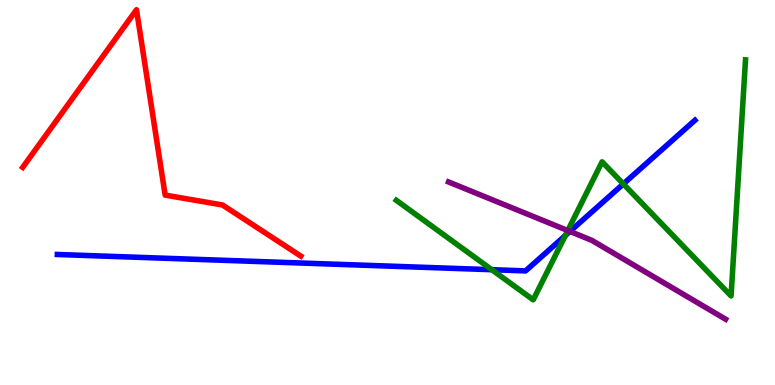[{'lines': ['blue', 'red'], 'intersections': []}, {'lines': ['green', 'red'], 'intersections': []}, {'lines': ['purple', 'red'], 'intersections': []}, {'lines': ['blue', 'green'], 'intersections': [{'x': 6.35, 'y': 2.99}, {'x': 7.29, 'y': 3.88}, {'x': 8.04, 'y': 5.22}]}, {'lines': ['blue', 'purple'], 'intersections': [{'x': 7.35, 'y': 3.99}]}, {'lines': ['green', 'purple'], 'intersections': [{'x': 7.33, 'y': 4.01}]}]